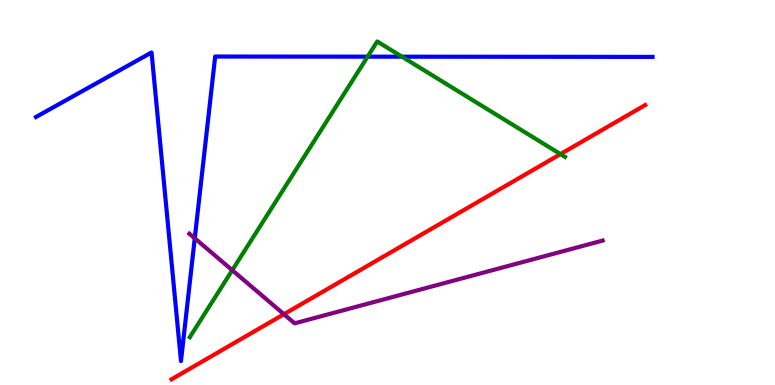[{'lines': ['blue', 'red'], 'intersections': []}, {'lines': ['green', 'red'], 'intersections': [{'x': 7.23, 'y': 6.0}]}, {'lines': ['purple', 'red'], 'intersections': [{'x': 3.66, 'y': 1.84}]}, {'lines': ['blue', 'green'], 'intersections': [{'x': 4.74, 'y': 8.53}, {'x': 5.19, 'y': 8.53}]}, {'lines': ['blue', 'purple'], 'intersections': [{'x': 2.51, 'y': 3.81}]}, {'lines': ['green', 'purple'], 'intersections': [{'x': 3.0, 'y': 2.98}]}]